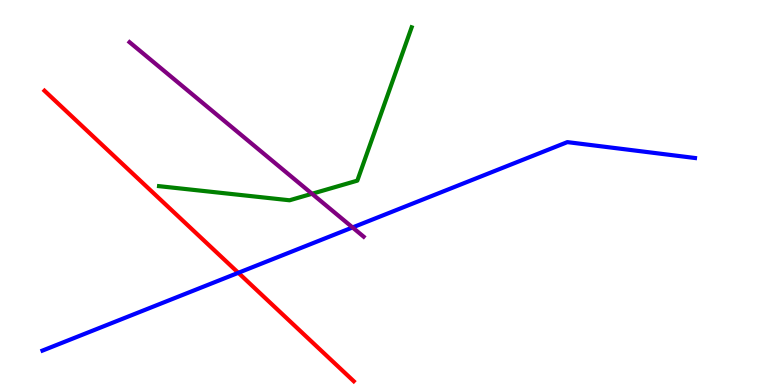[{'lines': ['blue', 'red'], 'intersections': [{'x': 3.08, 'y': 2.91}]}, {'lines': ['green', 'red'], 'intersections': []}, {'lines': ['purple', 'red'], 'intersections': []}, {'lines': ['blue', 'green'], 'intersections': []}, {'lines': ['blue', 'purple'], 'intersections': [{'x': 4.55, 'y': 4.09}]}, {'lines': ['green', 'purple'], 'intersections': [{'x': 4.03, 'y': 4.97}]}]